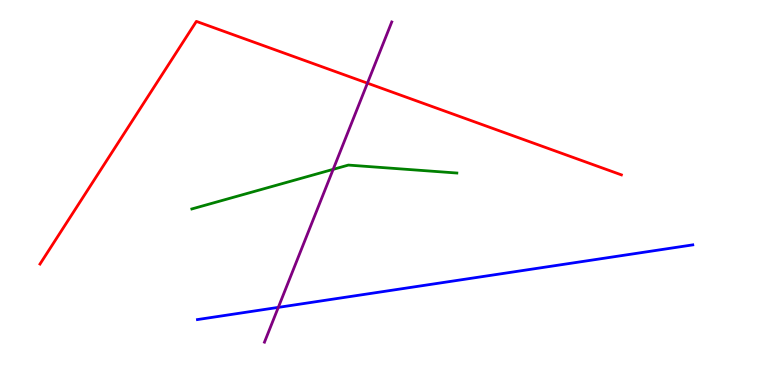[{'lines': ['blue', 'red'], 'intersections': []}, {'lines': ['green', 'red'], 'intersections': []}, {'lines': ['purple', 'red'], 'intersections': [{'x': 4.74, 'y': 7.84}]}, {'lines': ['blue', 'green'], 'intersections': []}, {'lines': ['blue', 'purple'], 'intersections': [{'x': 3.59, 'y': 2.02}]}, {'lines': ['green', 'purple'], 'intersections': [{'x': 4.3, 'y': 5.6}]}]